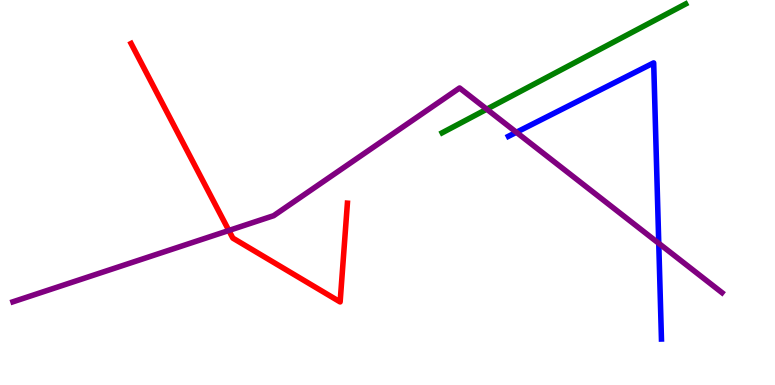[{'lines': ['blue', 'red'], 'intersections': []}, {'lines': ['green', 'red'], 'intersections': []}, {'lines': ['purple', 'red'], 'intersections': [{'x': 2.95, 'y': 4.01}]}, {'lines': ['blue', 'green'], 'intersections': []}, {'lines': ['blue', 'purple'], 'intersections': [{'x': 6.66, 'y': 6.56}, {'x': 8.5, 'y': 3.68}]}, {'lines': ['green', 'purple'], 'intersections': [{'x': 6.28, 'y': 7.16}]}]